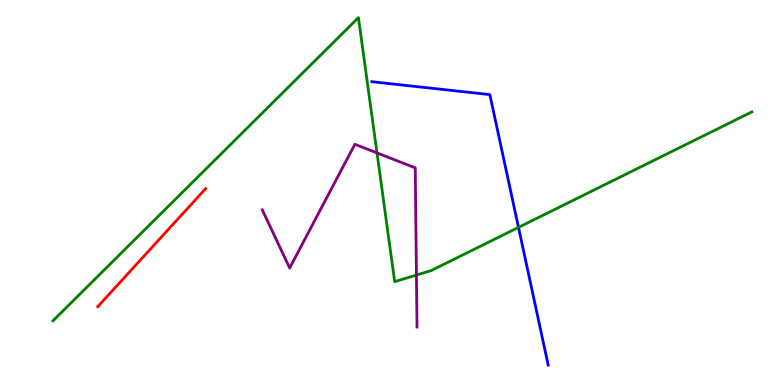[{'lines': ['blue', 'red'], 'intersections': []}, {'lines': ['green', 'red'], 'intersections': []}, {'lines': ['purple', 'red'], 'intersections': []}, {'lines': ['blue', 'green'], 'intersections': [{'x': 6.69, 'y': 4.09}]}, {'lines': ['blue', 'purple'], 'intersections': []}, {'lines': ['green', 'purple'], 'intersections': [{'x': 4.86, 'y': 6.03}, {'x': 5.37, 'y': 2.86}]}]